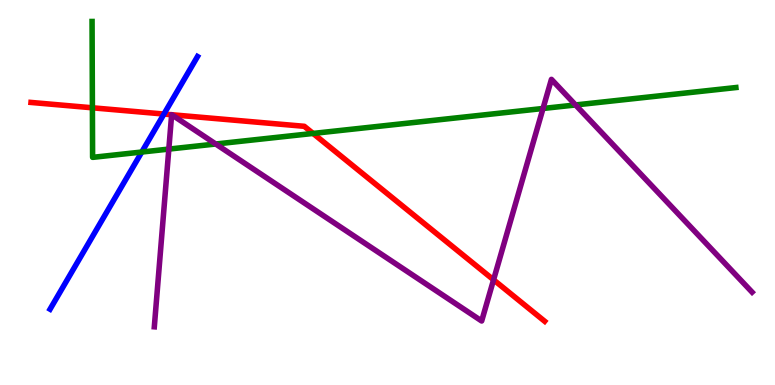[{'lines': ['blue', 'red'], 'intersections': [{'x': 2.12, 'y': 7.04}]}, {'lines': ['green', 'red'], 'intersections': [{'x': 1.19, 'y': 7.2}, {'x': 4.04, 'y': 6.53}]}, {'lines': ['purple', 'red'], 'intersections': [{'x': 2.21, 'y': 7.02}, {'x': 2.22, 'y': 7.02}, {'x': 6.37, 'y': 2.73}]}, {'lines': ['blue', 'green'], 'intersections': [{'x': 1.83, 'y': 6.05}]}, {'lines': ['blue', 'purple'], 'intersections': []}, {'lines': ['green', 'purple'], 'intersections': [{'x': 2.18, 'y': 6.13}, {'x': 2.78, 'y': 6.26}, {'x': 7.01, 'y': 7.18}, {'x': 7.43, 'y': 7.27}]}]